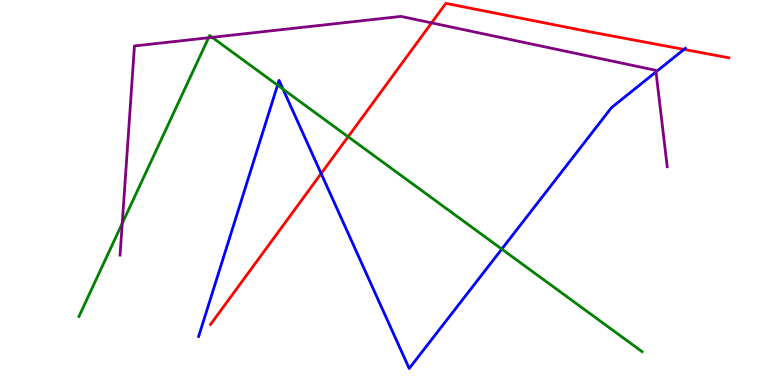[{'lines': ['blue', 'red'], 'intersections': [{'x': 4.14, 'y': 5.49}, {'x': 8.83, 'y': 8.72}]}, {'lines': ['green', 'red'], 'intersections': [{'x': 4.49, 'y': 6.45}]}, {'lines': ['purple', 'red'], 'intersections': [{'x': 5.57, 'y': 9.41}]}, {'lines': ['blue', 'green'], 'intersections': [{'x': 3.58, 'y': 7.79}, {'x': 3.65, 'y': 7.68}, {'x': 6.47, 'y': 3.53}]}, {'lines': ['blue', 'purple'], 'intersections': [{'x': 8.46, 'y': 8.13}]}, {'lines': ['green', 'purple'], 'intersections': [{'x': 1.58, 'y': 4.2}, {'x': 2.69, 'y': 9.02}, {'x': 2.74, 'y': 9.03}]}]